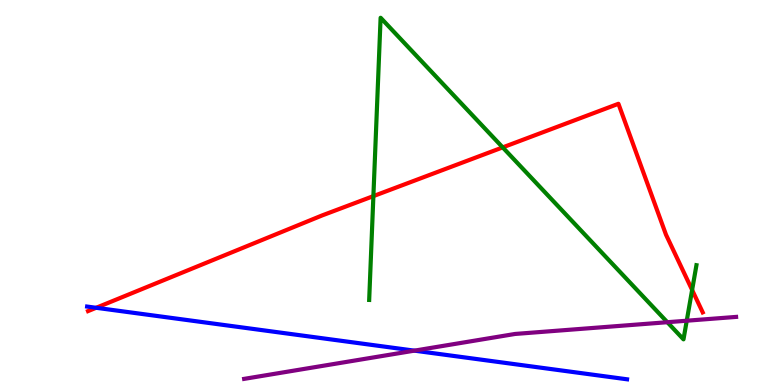[{'lines': ['blue', 'red'], 'intersections': [{'x': 1.24, 'y': 2.01}]}, {'lines': ['green', 'red'], 'intersections': [{'x': 4.82, 'y': 4.91}, {'x': 6.49, 'y': 6.17}, {'x': 8.93, 'y': 2.47}]}, {'lines': ['purple', 'red'], 'intersections': []}, {'lines': ['blue', 'green'], 'intersections': []}, {'lines': ['blue', 'purple'], 'intersections': [{'x': 5.35, 'y': 0.892}]}, {'lines': ['green', 'purple'], 'intersections': [{'x': 8.61, 'y': 1.63}, {'x': 8.86, 'y': 1.67}]}]